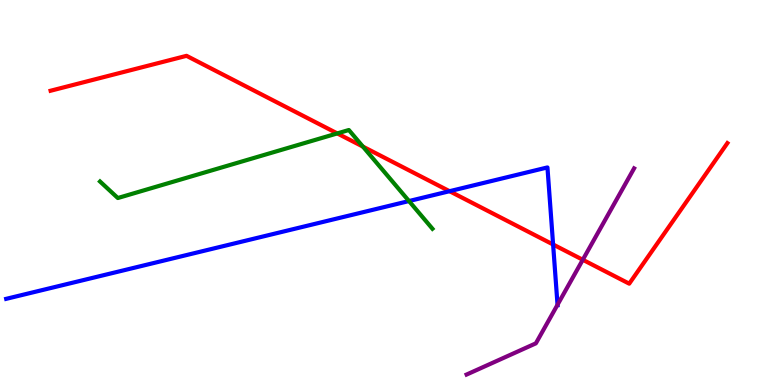[{'lines': ['blue', 'red'], 'intersections': [{'x': 5.8, 'y': 5.03}, {'x': 7.14, 'y': 3.65}]}, {'lines': ['green', 'red'], 'intersections': [{'x': 4.35, 'y': 6.53}, {'x': 4.68, 'y': 6.19}]}, {'lines': ['purple', 'red'], 'intersections': [{'x': 7.52, 'y': 3.25}]}, {'lines': ['blue', 'green'], 'intersections': [{'x': 5.28, 'y': 4.78}]}, {'lines': ['blue', 'purple'], 'intersections': [{'x': 7.19, 'y': 2.08}]}, {'lines': ['green', 'purple'], 'intersections': []}]